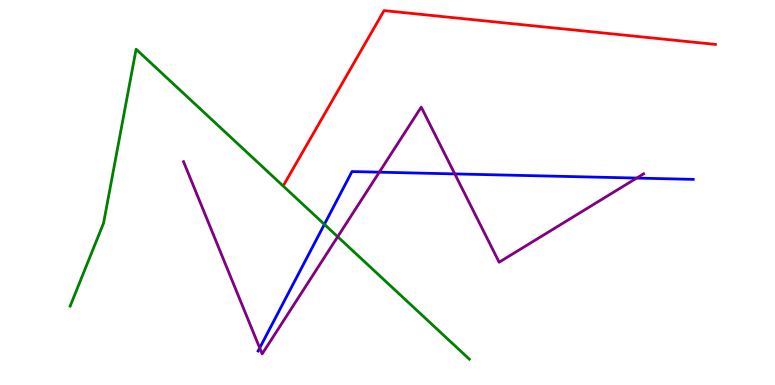[{'lines': ['blue', 'red'], 'intersections': []}, {'lines': ['green', 'red'], 'intersections': []}, {'lines': ['purple', 'red'], 'intersections': []}, {'lines': ['blue', 'green'], 'intersections': [{'x': 4.19, 'y': 4.17}]}, {'lines': ['blue', 'purple'], 'intersections': [{'x': 3.35, 'y': 0.962}, {'x': 4.89, 'y': 5.53}, {'x': 5.87, 'y': 5.48}, {'x': 8.22, 'y': 5.37}]}, {'lines': ['green', 'purple'], 'intersections': [{'x': 4.36, 'y': 3.85}]}]